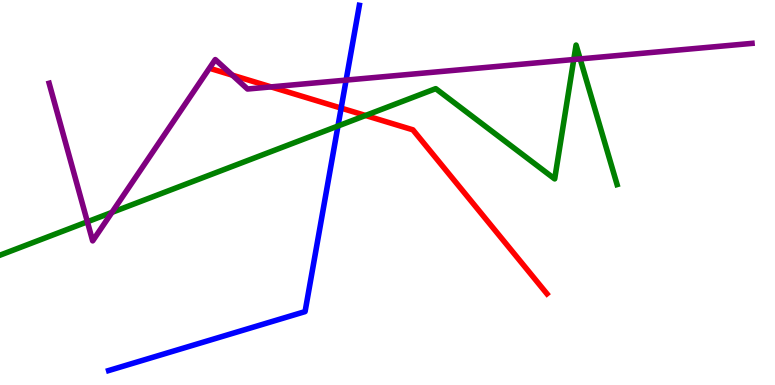[{'lines': ['blue', 'red'], 'intersections': [{'x': 4.4, 'y': 7.19}]}, {'lines': ['green', 'red'], 'intersections': [{'x': 4.72, 'y': 7.0}]}, {'lines': ['purple', 'red'], 'intersections': [{'x': 3.0, 'y': 8.05}, {'x': 3.5, 'y': 7.74}]}, {'lines': ['blue', 'green'], 'intersections': [{'x': 4.36, 'y': 6.73}]}, {'lines': ['blue', 'purple'], 'intersections': [{'x': 4.47, 'y': 7.92}]}, {'lines': ['green', 'purple'], 'intersections': [{'x': 1.13, 'y': 4.24}, {'x': 1.44, 'y': 4.48}, {'x': 7.4, 'y': 8.45}, {'x': 7.49, 'y': 8.47}]}]